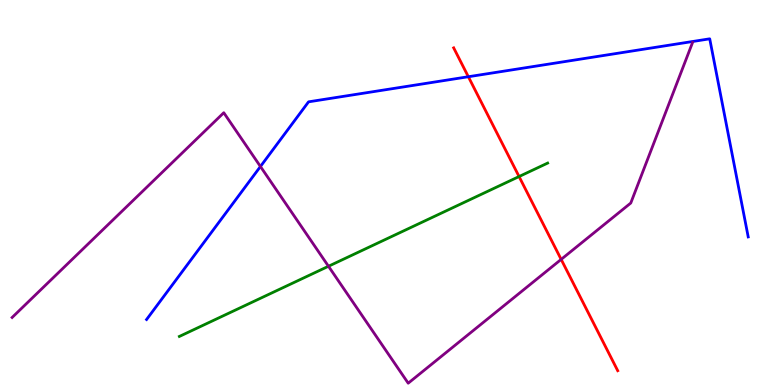[{'lines': ['blue', 'red'], 'intersections': [{'x': 6.04, 'y': 8.01}]}, {'lines': ['green', 'red'], 'intersections': [{'x': 6.7, 'y': 5.41}]}, {'lines': ['purple', 'red'], 'intersections': [{'x': 7.24, 'y': 3.26}]}, {'lines': ['blue', 'green'], 'intersections': []}, {'lines': ['blue', 'purple'], 'intersections': [{'x': 3.36, 'y': 5.68}]}, {'lines': ['green', 'purple'], 'intersections': [{'x': 4.24, 'y': 3.08}]}]